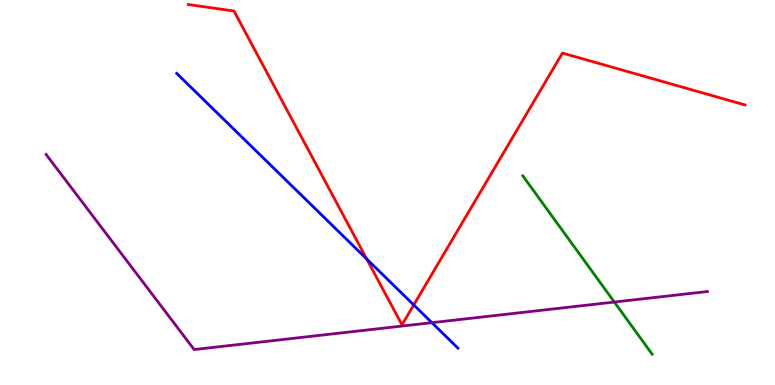[{'lines': ['blue', 'red'], 'intersections': [{'x': 4.73, 'y': 3.27}, {'x': 5.34, 'y': 2.08}]}, {'lines': ['green', 'red'], 'intersections': []}, {'lines': ['purple', 'red'], 'intersections': []}, {'lines': ['blue', 'green'], 'intersections': []}, {'lines': ['blue', 'purple'], 'intersections': [{'x': 5.57, 'y': 1.62}]}, {'lines': ['green', 'purple'], 'intersections': [{'x': 7.93, 'y': 2.15}]}]